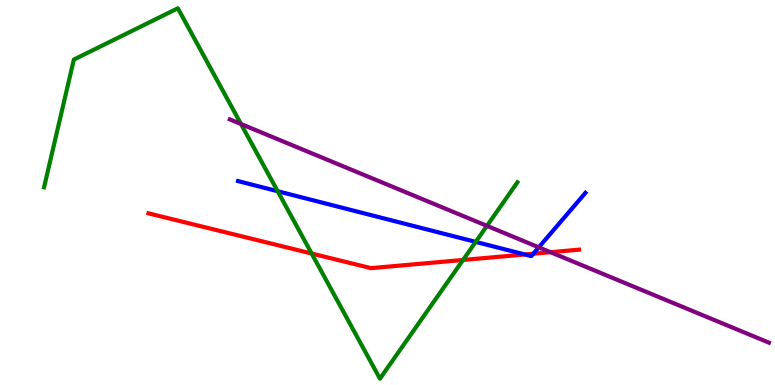[{'lines': ['blue', 'red'], 'intersections': [{'x': 6.77, 'y': 3.39}, {'x': 6.88, 'y': 3.41}]}, {'lines': ['green', 'red'], 'intersections': [{'x': 4.02, 'y': 3.41}, {'x': 5.97, 'y': 3.25}]}, {'lines': ['purple', 'red'], 'intersections': [{'x': 7.1, 'y': 3.45}]}, {'lines': ['blue', 'green'], 'intersections': [{'x': 3.58, 'y': 5.03}, {'x': 6.14, 'y': 3.72}]}, {'lines': ['blue', 'purple'], 'intersections': [{'x': 6.95, 'y': 3.58}]}, {'lines': ['green', 'purple'], 'intersections': [{'x': 3.11, 'y': 6.78}, {'x': 6.28, 'y': 4.13}]}]